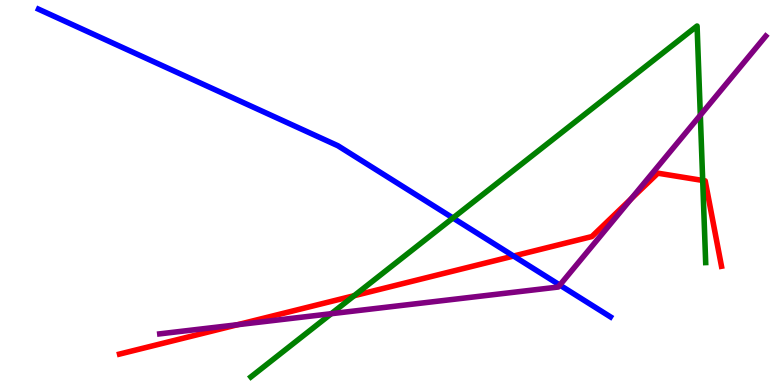[{'lines': ['blue', 'red'], 'intersections': [{'x': 6.63, 'y': 3.35}]}, {'lines': ['green', 'red'], 'intersections': [{'x': 4.57, 'y': 2.32}, {'x': 9.07, 'y': 5.31}]}, {'lines': ['purple', 'red'], 'intersections': [{'x': 3.07, 'y': 1.57}, {'x': 8.14, 'y': 4.84}]}, {'lines': ['blue', 'green'], 'intersections': [{'x': 5.84, 'y': 4.34}]}, {'lines': ['blue', 'purple'], 'intersections': [{'x': 7.22, 'y': 2.6}]}, {'lines': ['green', 'purple'], 'intersections': [{'x': 4.27, 'y': 1.85}, {'x': 9.04, 'y': 7.01}]}]